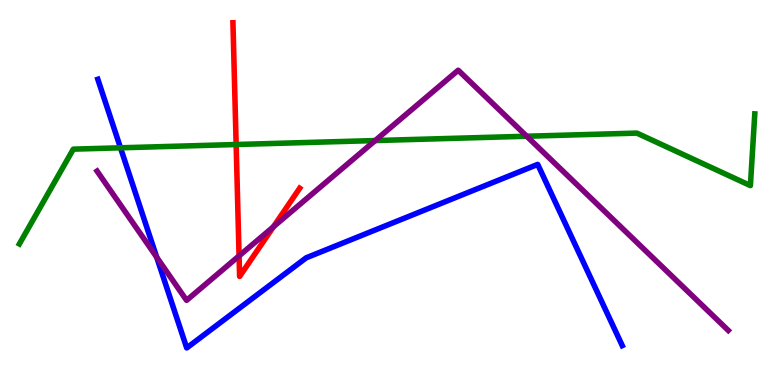[{'lines': ['blue', 'red'], 'intersections': []}, {'lines': ['green', 'red'], 'intersections': [{'x': 3.05, 'y': 6.25}]}, {'lines': ['purple', 'red'], 'intersections': [{'x': 3.08, 'y': 3.35}, {'x': 3.53, 'y': 4.11}]}, {'lines': ['blue', 'green'], 'intersections': [{'x': 1.55, 'y': 6.16}]}, {'lines': ['blue', 'purple'], 'intersections': [{'x': 2.02, 'y': 3.32}]}, {'lines': ['green', 'purple'], 'intersections': [{'x': 4.84, 'y': 6.35}, {'x': 6.8, 'y': 6.46}]}]